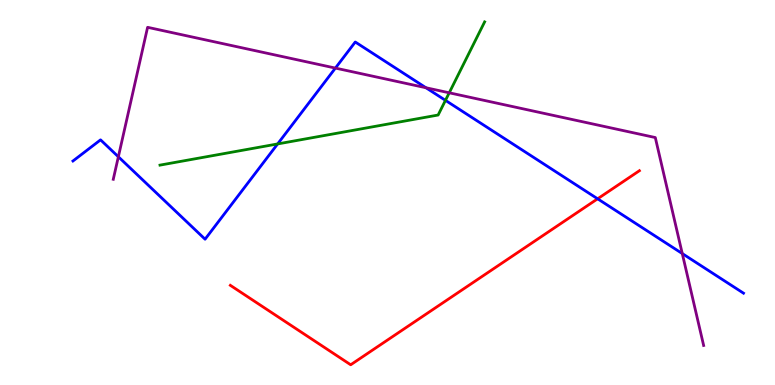[{'lines': ['blue', 'red'], 'intersections': [{'x': 7.71, 'y': 4.84}]}, {'lines': ['green', 'red'], 'intersections': []}, {'lines': ['purple', 'red'], 'intersections': []}, {'lines': ['blue', 'green'], 'intersections': [{'x': 3.58, 'y': 6.26}, {'x': 5.75, 'y': 7.39}]}, {'lines': ['blue', 'purple'], 'intersections': [{'x': 1.53, 'y': 5.93}, {'x': 4.33, 'y': 8.23}, {'x': 5.5, 'y': 7.72}, {'x': 8.8, 'y': 3.41}]}, {'lines': ['green', 'purple'], 'intersections': [{'x': 5.8, 'y': 7.59}]}]